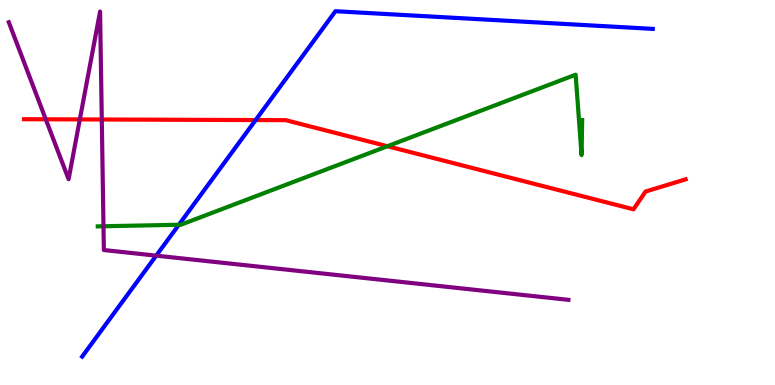[{'lines': ['blue', 'red'], 'intersections': [{'x': 3.3, 'y': 6.88}]}, {'lines': ['green', 'red'], 'intersections': [{'x': 5.0, 'y': 6.2}]}, {'lines': ['purple', 'red'], 'intersections': [{'x': 0.591, 'y': 6.9}, {'x': 1.03, 'y': 6.9}, {'x': 1.31, 'y': 6.9}]}, {'lines': ['blue', 'green'], 'intersections': [{'x': 2.31, 'y': 4.16}]}, {'lines': ['blue', 'purple'], 'intersections': [{'x': 2.02, 'y': 3.36}]}, {'lines': ['green', 'purple'], 'intersections': [{'x': 1.34, 'y': 4.12}]}]